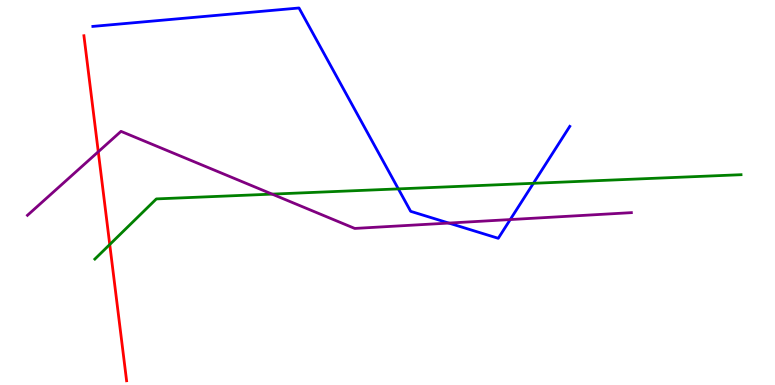[{'lines': ['blue', 'red'], 'intersections': []}, {'lines': ['green', 'red'], 'intersections': [{'x': 1.42, 'y': 3.65}]}, {'lines': ['purple', 'red'], 'intersections': [{'x': 1.27, 'y': 6.06}]}, {'lines': ['blue', 'green'], 'intersections': [{'x': 5.14, 'y': 5.09}, {'x': 6.88, 'y': 5.24}]}, {'lines': ['blue', 'purple'], 'intersections': [{'x': 5.79, 'y': 4.21}, {'x': 6.58, 'y': 4.3}]}, {'lines': ['green', 'purple'], 'intersections': [{'x': 3.51, 'y': 4.96}]}]